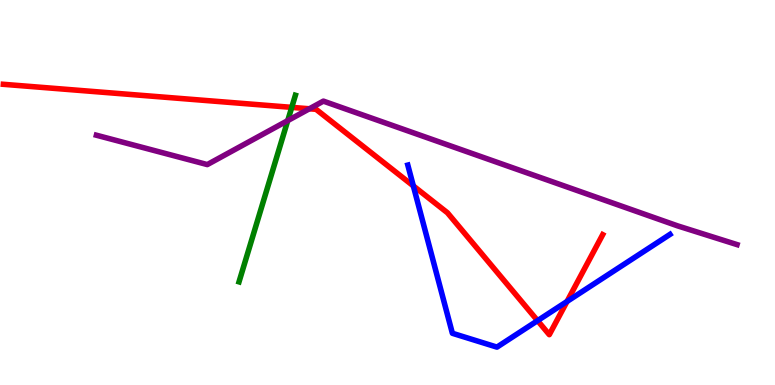[{'lines': ['blue', 'red'], 'intersections': [{'x': 5.33, 'y': 5.17}, {'x': 6.94, 'y': 1.67}, {'x': 7.32, 'y': 2.17}]}, {'lines': ['green', 'red'], 'intersections': [{'x': 3.76, 'y': 7.21}]}, {'lines': ['purple', 'red'], 'intersections': [{'x': 3.99, 'y': 7.17}]}, {'lines': ['blue', 'green'], 'intersections': []}, {'lines': ['blue', 'purple'], 'intersections': []}, {'lines': ['green', 'purple'], 'intersections': [{'x': 3.71, 'y': 6.87}]}]